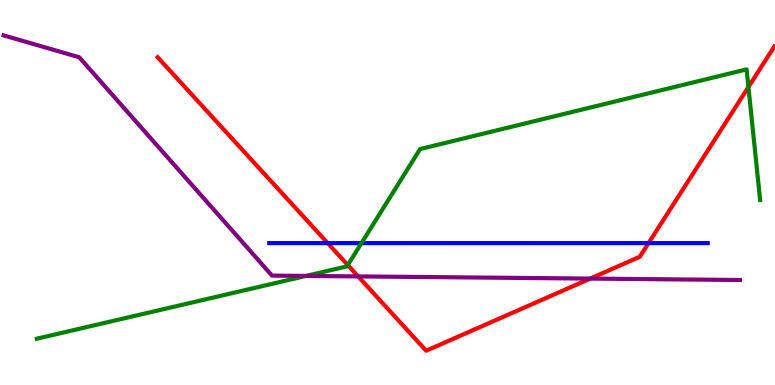[{'lines': ['blue', 'red'], 'intersections': [{'x': 4.23, 'y': 3.69}, {'x': 8.37, 'y': 3.68}]}, {'lines': ['green', 'red'], 'intersections': [{'x': 4.49, 'y': 3.12}, {'x': 9.66, 'y': 7.74}]}, {'lines': ['purple', 'red'], 'intersections': [{'x': 4.62, 'y': 2.82}, {'x': 7.62, 'y': 2.76}]}, {'lines': ['blue', 'green'], 'intersections': [{'x': 4.66, 'y': 3.69}]}, {'lines': ['blue', 'purple'], 'intersections': []}, {'lines': ['green', 'purple'], 'intersections': [{'x': 3.95, 'y': 2.83}]}]